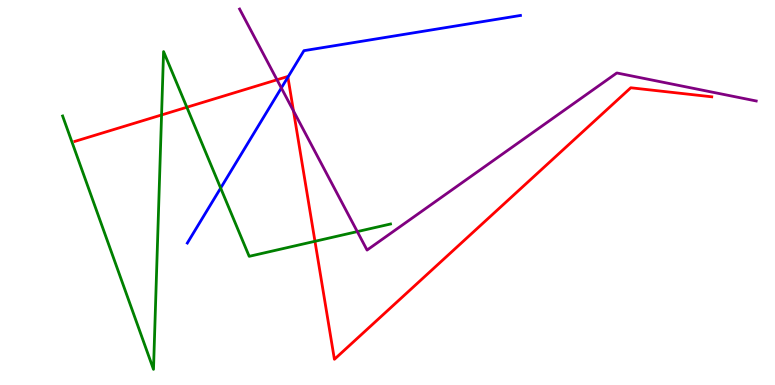[{'lines': ['blue', 'red'], 'intersections': [{'x': 3.71, 'y': 8.0}]}, {'lines': ['green', 'red'], 'intersections': [{'x': 2.08, 'y': 7.01}, {'x': 2.41, 'y': 7.21}, {'x': 4.06, 'y': 3.73}]}, {'lines': ['purple', 'red'], 'intersections': [{'x': 3.57, 'y': 7.93}, {'x': 3.79, 'y': 7.12}]}, {'lines': ['blue', 'green'], 'intersections': [{'x': 2.85, 'y': 5.11}]}, {'lines': ['blue', 'purple'], 'intersections': [{'x': 3.63, 'y': 7.72}]}, {'lines': ['green', 'purple'], 'intersections': [{'x': 4.61, 'y': 3.98}]}]